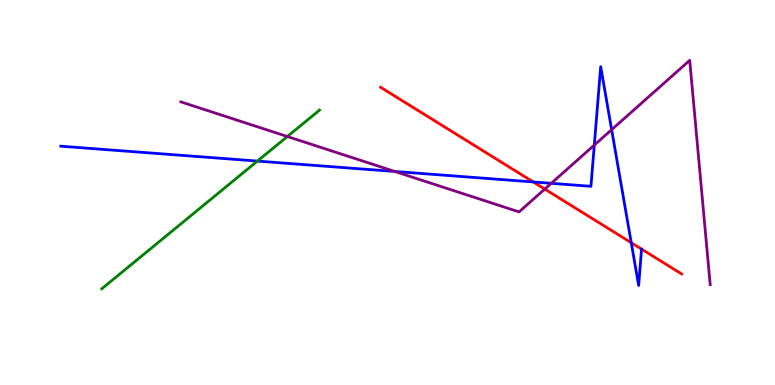[{'lines': ['blue', 'red'], 'intersections': [{'x': 6.88, 'y': 5.27}, {'x': 8.15, 'y': 3.7}]}, {'lines': ['green', 'red'], 'intersections': []}, {'lines': ['purple', 'red'], 'intersections': [{'x': 7.03, 'y': 5.09}]}, {'lines': ['blue', 'green'], 'intersections': [{'x': 3.32, 'y': 5.82}]}, {'lines': ['blue', 'purple'], 'intersections': [{'x': 5.09, 'y': 5.55}, {'x': 7.11, 'y': 5.24}, {'x': 7.67, 'y': 6.23}, {'x': 7.89, 'y': 6.63}]}, {'lines': ['green', 'purple'], 'intersections': [{'x': 3.71, 'y': 6.45}]}]